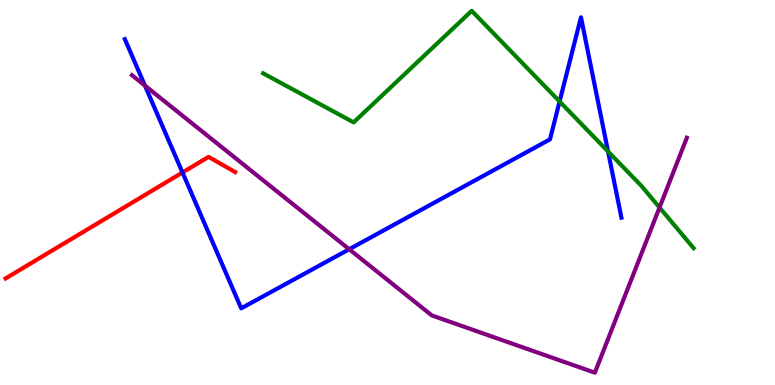[{'lines': ['blue', 'red'], 'intersections': [{'x': 2.35, 'y': 5.52}]}, {'lines': ['green', 'red'], 'intersections': []}, {'lines': ['purple', 'red'], 'intersections': []}, {'lines': ['blue', 'green'], 'intersections': [{'x': 7.22, 'y': 7.36}, {'x': 7.85, 'y': 6.07}]}, {'lines': ['blue', 'purple'], 'intersections': [{'x': 1.87, 'y': 7.78}, {'x': 4.51, 'y': 3.53}]}, {'lines': ['green', 'purple'], 'intersections': [{'x': 8.51, 'y': 4.61}]}]